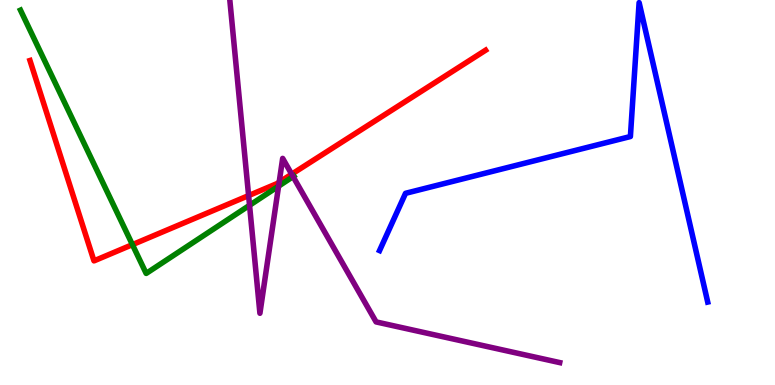[{'lines': ['blue', 'red'], 'intersections': []}, {'lines': ['green', 'red'], 'intersections': [{'x': 1.71, 'y': 3.65}]}, {'lines': ['purple', 'red'], 'intersections': [{'x': 3.21, 'y': 4.92}, {'x': 3.6, 'y': 5.27}, {'x': 3.76, 'y': 5.48}]}, {'lines': ['blue', 'green'], 'intersections': []}, {'lines': ['blue', 'purple'], 'intersections': []}, {'lines': ['green', 'purple'], 'intersections': [{'x': 3.22, 'y': 4.67}, {'x': 3.59, 'y': 5.16}, {'x': 3.78, 'y': 5.41}]}]